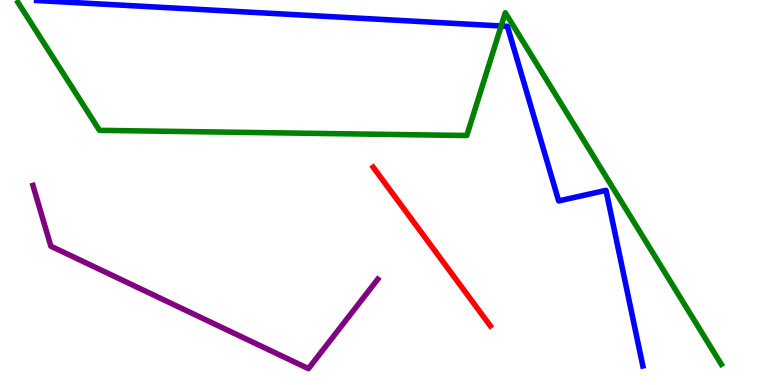[{'lines': ['blue', 'red'], 'intersections': []}, {'lines': ['green', 'red'], 'intersections': []}, {'lines': ['purple', 'red'], 'intersections': []}, {'lines': ['blue', 'green'], 'intersections': [{'x': 6.47, 'y': 9.33}]}, {'lines': ['blue', 'purple'], 'intersections': []}, {'lines': ['green', 'purple'], 'intersections': []}]